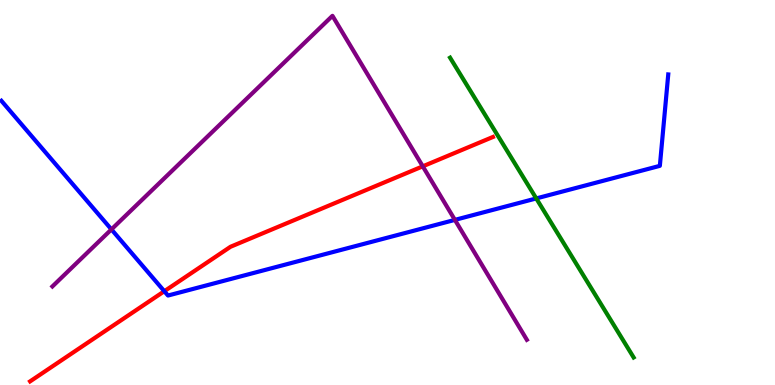[{'lines': ['blue', 'red'], 'intersections': [{'x': 2.12, 'y': 2.44}]}, {'lines': ['green', 'red'], 'intersections': []}, {'lines': ['purple', 'red'], 'intersections': [{'x': 5.46, 'y': 5.68}]}, {'lines': ['blue', 'green'], 'intersections': [{'x': 6.92, 'y': 4.85}]}, {'lines': ['blue', 'purple'], 'intersections': [{'x': 1.44, 'y': 4.04}, {'x': 5.87, 'y': 4.29}]}, {'lines': ['green', 'purple'], 'intersections': []}]